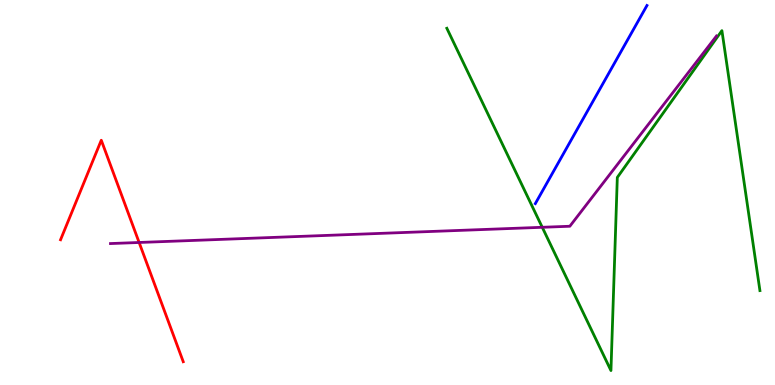[{'lines': ['blue', 'red'], 'intersections': []}, {'lines': ['green', 'red'], 'intersections': []}, {'lines': ['purple', 'red'], 'intersections': [{'x': 1.8, 'y': 3.7}]}, {'lines': ['blue', 'green'], 'intersections': []}, {'lines': ['blue', 'purple'], 'intersections': []}, {'lines': ['green', 'purple'], 'intersections': [{'x': 7.0, 'y': 4.1}]}]